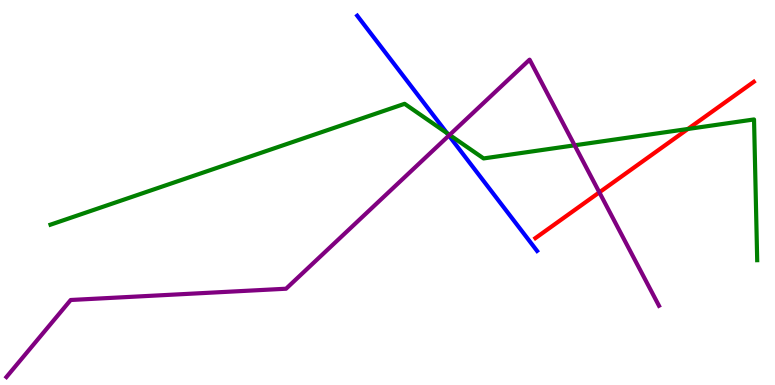[{'lines': ['blue', 'red'], 'intersections': []}, {'lines': ['green', 'red'], 'intersections': [{'x': 8.88, 'y': 6.65}]}, {'lines': ['purple', 'red'], 'intersections': [{'x': 7.73, 'y': 5.0}]}, {'lines': ['blue', 'green'], 'intersections': [{'x': 5.77, 'y': 6.54}]}, {'lines': ['blue', 'purple'], 'intersections': [{'x': 5.79, 'y': 6.48}]}, {'lines': ['green', 'purple'], 'intersections': [{'x': 5.8, 'y': 6.5}, {'x': 7.41, 'y': 6.23}]}]